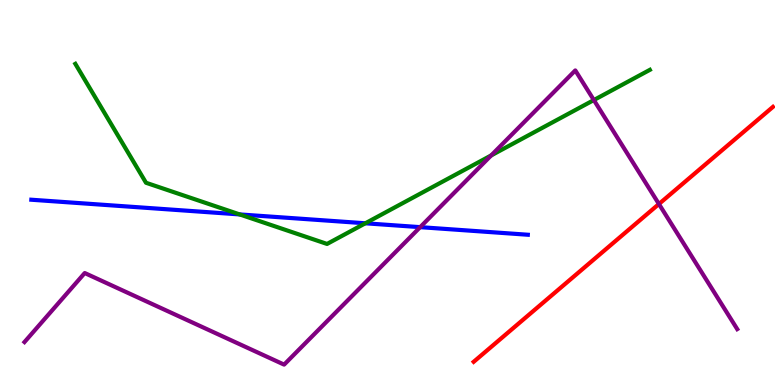[{'lines': ['blue', 'red'], 'intersections': []}, {'lines': ['green', 'red'], 'intersections': []}, {'lines': ['purple', 'red'], 'intersections': [{'x': 8.5, 'y': 4.7}]}, {'lines': ['blue', 'green'], 'intersections': [{'x': 3.09, 'y': 4.43}, {'x': 4.71, 'y': 4.2}]}, {'lines': ['blue', 'purple'], 'intersections': [{'x': 5.42, 'y': 4.1}]}, {'lines': ['green', 'purple'], 'intersections': [{'x': 6.34, 'y': 5.96}, {'x': 7.66, 'y': 7.4}]}]